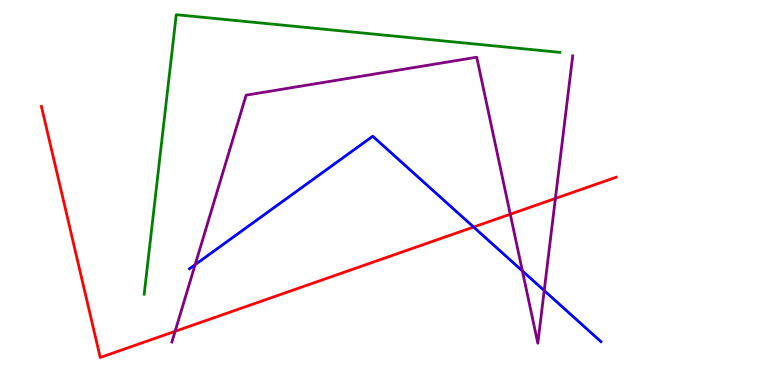[{'lines': ['blue', 'red'], 'intersections': [{'x': 6.11, 'y': 4.1}]}, {'lines': ['green', 'red'], 'intersections': []}, {'lines': ['purple', 'red'], 'intersections': [{'x': 2.26, 'y': 1.39}, {'x': 6.58, 'y': 4.44}, {'x': 7.17, 'y': 4.85}]}, {'lines': ['blue', 'green'], 'intersections': []}, {'lines': ['blue', 'purple'], 'intersections': [{'x': 2.52, 'y': 3.13}, {'x': 6.74, 'y': 2.96}, {'x': 7.02, 'y': 2.45}]}, {'lines': ['green', 'purple'], 'intersections': []}]